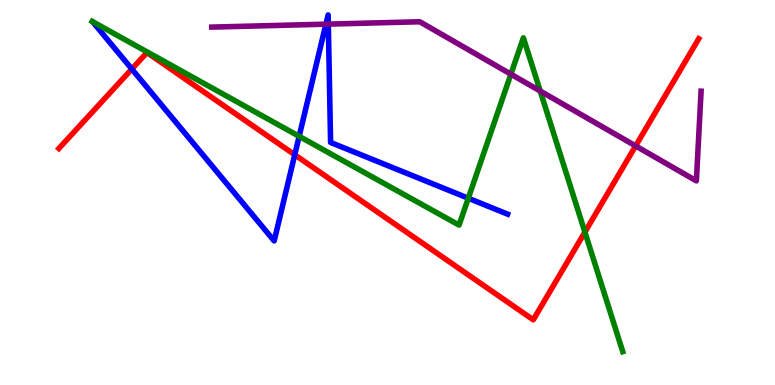[{'lines': ['blue', 'red'], 'intersections': [{'x': 1.7, 'y': 8.21}, {'x': 3.8, 'y': 5.98}]}, {'lines': ['green', 'red'], 'intersections': [{'x': 7.55, 'y': 3.97}]}, {'lines': ['purple', 'red'], 'intersections': [{'x': 8.2, 'y': 6.21}]}, {'lines': ['blue', 'green'], 'intersections': [{'x': 3.86, 'y': 6.46}, {'x': 6.04, 'y': 4.85}]}, {'lines': ['blue', 'purple'], 'intersections': [{'x': 4.21, 'y': 9.37}, {'x': 4.24, 'y': 9.37}]}, {'lines': ['green', 'purple'], 'intersections': [{'x': 6.59, 'y': 8.07}, {'x': 6.97, 'y': 7.64}]}]